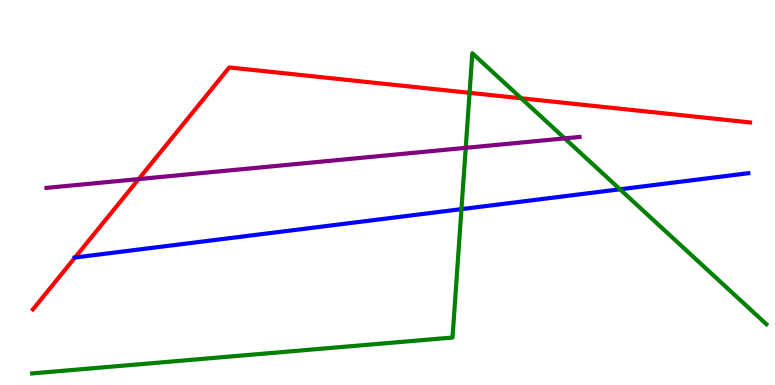[{'lines': ['blue', 'red'], 'intersections': [{'x': 0.968, 'y': 3.31}]}, {'lines': ['green', 'red'], 'intersections': [{'x': 6.06, 'y': 7.59}, {'x': 6.72, 'y': 7.45}]}, {'lines': ['purple', 'red'], 'intersections': [{'x': 1.79, 'y': 5.35}]}, {'lines': ['blue', 'green'], 'intersections': [{'x': 5.95, 'y': 4.57}, {'x': 8.0, 'y': 5.08}]}, {'lines': ['blue', 'purple'], 'intersections': []}, {'lines': ['green', 'purple'], 'intersections': [{'x': 6.01, 'y': 6.16}, {'x': 7.29, 'y': 6.41}]}]